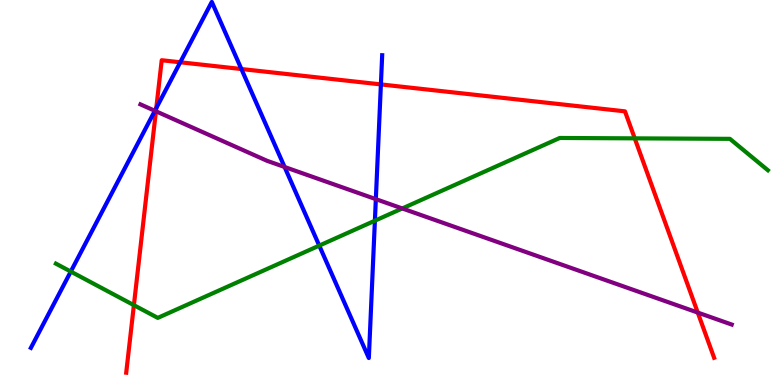[{'lines': ['blue', 'red'], 'intersections': [{'x': 2.02, 'y': 7.19}, {'x': 2.33, 'y': 8.38}, {'x': 3.11, 'y': 8.21}, {'x': 4.91, 'y': 7.81}]}, {'lines': ['green', 'red'], 'intersections': [{'x': 1.73, 'y': 2.07}, {'x': 8.19, 'y': 6.41}]}, {'lines': ['purple', 'red'], 'intersections': [{'x': 2.01, 'y': 7.11}, {'x': 9.0, 'y': 1.88}]}, {'lines': ['blue', 'green'], 'intersections': [{'x': 0.913, 'y': 2.95}, {'x': 4.12, 'y': 3.62}, {'x': 4.84, 'y': 4.27}]}, {'lines': ['blue', 'purple'], 'intersections': [{'x': 2.0, 'y': 7.12}, {'x': 3.67, 'y': 5.66}, {'x': 4.85, 'y': 4.83}]}, {'lines': ['green', 'purple'], 'intersections': [{'x': 5.19, 'y': 4.59}]}]